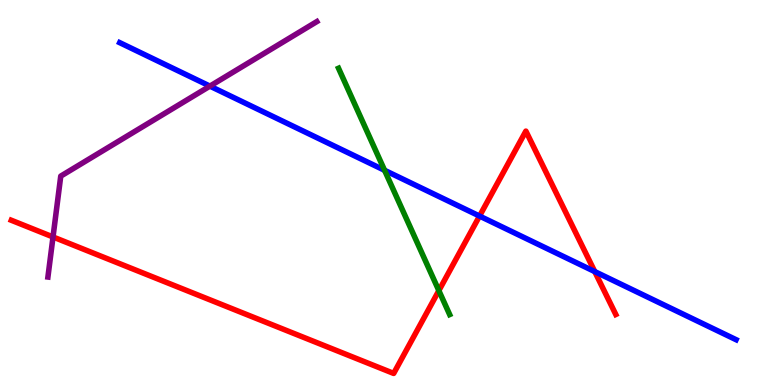[{'lines': ['blue', 'red'], 'intersections': [{'x': 6.19, 'y': 4.39}, {'x': 7.67, 'y': 2.95}]}, {'lines': ['green', 'red'], 'intersections': [{'x': 5.66, 'y': 2.45}]}, {'lines': ['purple', 'red'], 'intersections': [{'x': 0.684, 'y': 3.85}]}, {'lines': ['blue', 'green'], 'intersections': [{'x': 4.96, 'y': 5.58}]}, {'lines': ['blue', 'purple'], 'intersections': [{'x': 2.71, 'y': 7.76}]}, {'lines': ['green', 'purple'], 'intersections': []}]